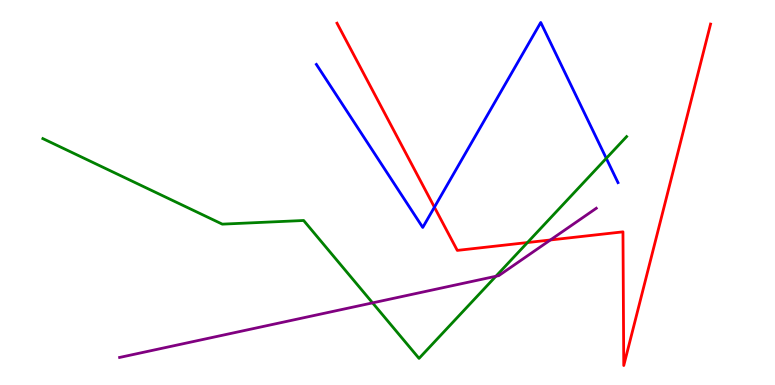[{'lines': ['blue', 'red'], 'intersections': [{'x': 5.61, 'y': 4.62}]}, {'lines': ['green', 'red'], 'intersections': [{'x': 6.81, 'y': 3.7}]}, {'lines': ['purple', 'red'], 'intersections': [{'x': 7.1, 'y': 3.77}]}, {'lines': ['blue', 'green'], 'intersections': [{'x': 7.82, 'y': 5.89}]}, {'lines': ['blue', 'purple'], 'intersections': []}, {'lines': ['green', 'purple'], 'intersections': [{'x': 4.81, 'y': 2.13}, {'x': 6.4, 'y': 2.82}]}]